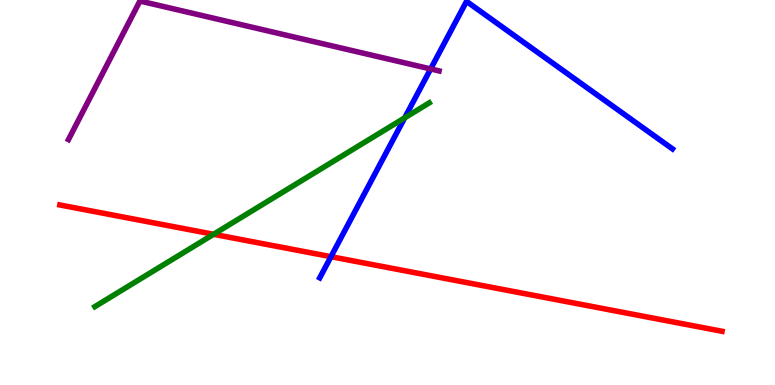[{'lines': ['blue', 'red'], 'intersections': [{'x': 4.27, 'y': 3.33}]}, {'lines': ['green', 'red'], 'intersections': [{'x': 2.76, 'y': 3.91}]}, {'lines': ['purple', 'red'], 'intersections': []}, {'lines': ['blue', 'green'], 'intersections': [{'x': 5.22, 'y': 6.94}]}, {'lines': ['blue', 'purple'], 'intersections': [{'x': 5.56, 'y': 8.21}]}, {'lines': ['green', 'purple'], 'intersections': []}]